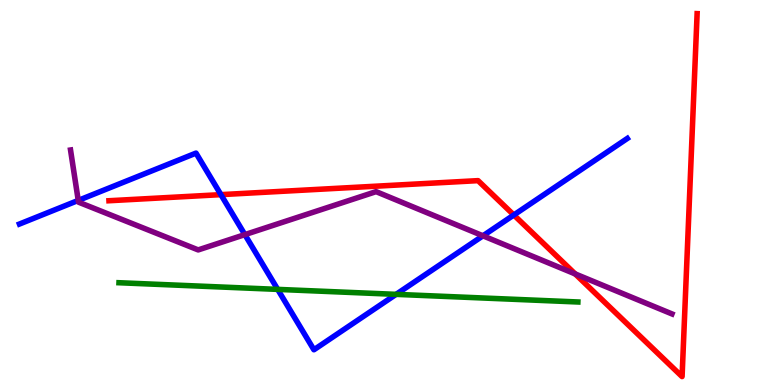[{'lines': ['blue', 'red'], 'intersections': [{'x': 2.85, 'y': 4.94}, {'x': 6.63, 'y': 4.42}]}, {'lines': ['green', 'red'], 'intersections': []}, {'lines': ['purple', 'red'], 'intersections': [{'x': 7.42, 'y': 2.89}]}, {'lines': ['blue', 'green'], 'intersections': [{'x': 3.58, 'y': 2.48}, {'x': 5.11, 'y': 2.35}]}, {'lines': ['blue', 'purple'], 'intersections': [{'x': 1.01, 'y': 4.79}, {'x': 3.16, 'y': 3.91}, {'x': 6.23, 'y': 3.88}]}, {'lines': ['green', 'purple'], 'intersections': []}]